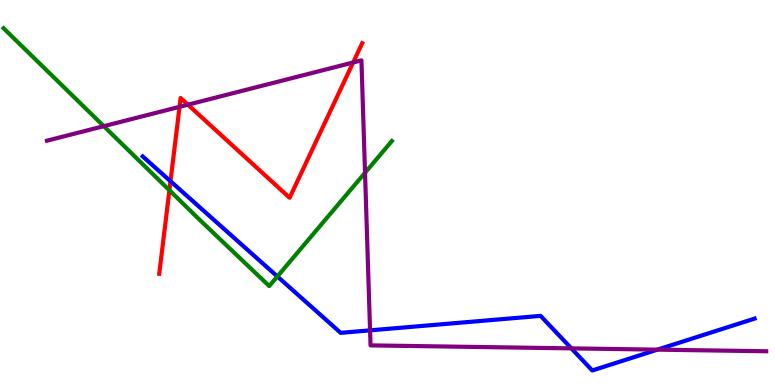[{'lines': ['blue', 'red'], 'intersections': [{'x': 2.2, 'y': 5.29}]}, {'lines': ['green', 'red'], 'intersections': [{'x': 2.19, 'y': 5.06}]}, {'lines': ['purple', 'red'], 'intersections': [{'x': 2.32, 'y': 7.23}, {'x': 2.42, 'y': 7.28}, {'x': 4.56, 'y': 8.38}]}, {'lines': ['blue', 'green'], 'intersections': [{'x': 3.58, 'y': 2.82}]}, {'lines': ['blue', 'purple'], 'intersections': [{'x': 4.77, 'y': 1.42}, {'x': 7.37, 'y': 0.951}, {'x': 8.48, 'y': 0.918}]}, {'lines': ['green', 'purple'], 'intersections': [{'x': 1.34, 'y': 6.72}, {'x': 4.71, 'y': 5.51}]}]